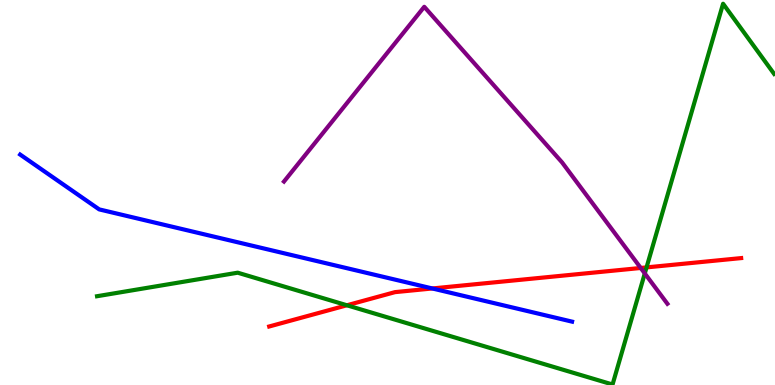[{'lines': ['blue', 'red'], 'intersections': [{'x': 5.58, 'y': 2.51}]}, {'lines': ['green', 'red'], 'intersections': [{'x': 4.48, 'y': 2.07}, {'x': 8.34, 'y': 3.05}]}, {'lines': ['purple', 'red'], 'intersections': [{'x': 8.27, 'y': 3.04}]}, {'lines': ['blue', 'green'], 'intersections': []}, {'lines': ['blue', 'purple'], 'intersections': []}, {'lines': ['green', 'purple'], 'intersections': [{'x': 8.32, 'y': 2.9}]}]